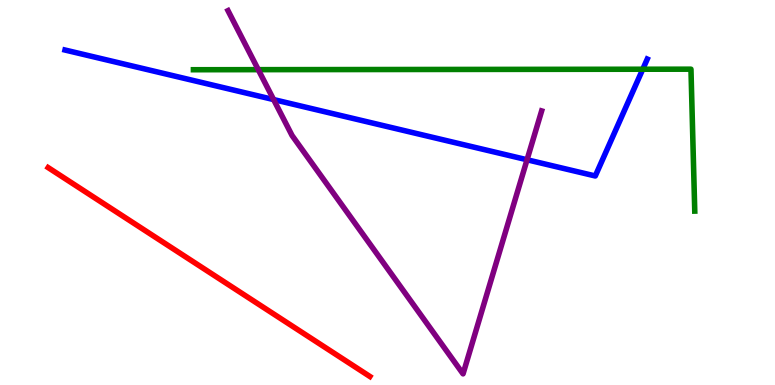[{'lines': ['blue', 'red'], 'intersections': []}, {'lines': ['green', 'red'], 'intersections': []}, {'lines': ['purple', 'red'], 'intersections': []}, {'lines': ['blue', 'green'], 'intersections': [{'x': 8.29, 'y': 8.2}]}, {'lines': ['blue', 'purple'], 'intersections': [{'x': 3.53, 'y': 7.41}, {'x': 6.8, 'y': 5.85}]}, {'lines': ['green', 'purple'], 'intersections': [{'x': 3.33, 'y': 8.19}]}]